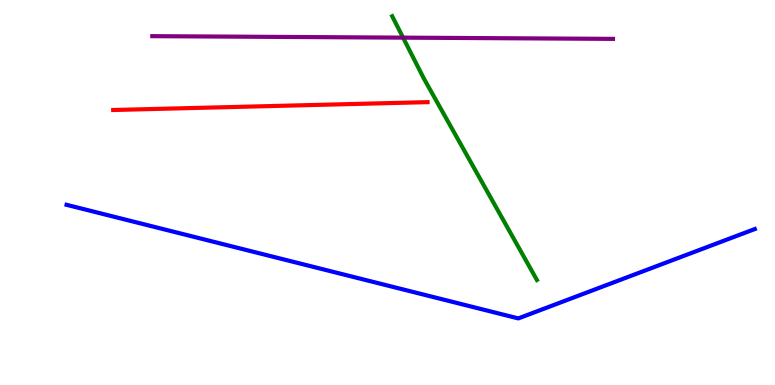[{'lines': ['blue', 'red'], 'intersections': []}, {'lines': ['green', 'red'], 'intersections': []}, {'lines': ['purple', 'red'], 'intersections': []}, {'lines': ['blue', 'green'], 'intersections': []}, {'lines': ['blue', 'purple'], 'intersections': []}, {'lines': ['green', 'purple'], 'intersections': [{'x': 5.2, 'y': 9.02}]}]